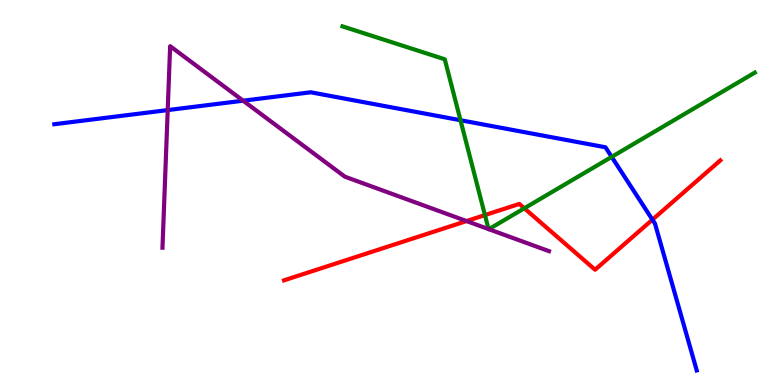[{'lines': ['blue', 'red'], 'intersections': [{'x': 8.42, 'y': 4.29}]}, {'lines': ['green', 'red'], 'intersections': [{'x': 6.26, 'y': 4.41}, {'x': 6.77, 'y': 4.59}]}, {'lines': ['purple', 'red'], 'intersections': [{'x': 6.02, 'y': 4.26}]}, {'lines': ['blue', 'green'], 'intersections': [{'x': 5.94, 'y': 6.88}, {'x': 7.89, 'y': 5.93}]}, {'lines': ['blue', 'purple'], 'intersections': [{'x': 2.16, 'y': 7.14}, {'x': 3.14, 'y': 7.38}]}, {'lines': ['green', 'purple'], 'intersections': [{'x': 6.3, 'y': 4.05}, {'x': 6.31, 'y': 4.05}]}]